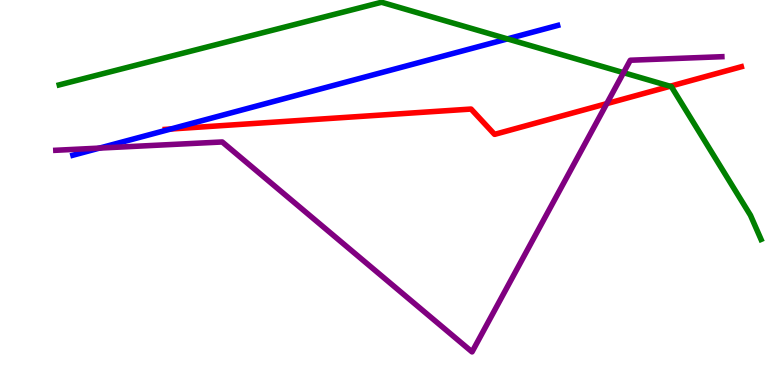[{'lines': ['blue', 'red'], 'intersections': [{'x': 2.2, 'y': 6.65}]}, {'lines': ['green', 'red'], 'intersections': [{'x': 8.65, 'y': 7.76}]}, {'lines': ['purple', 'red'], 'intersections': [{'x': 7.83, 'y': 7.31}]}, {'lines': ['blue', 'green'], 'intersections': [{'x': 6.55, 'y': 8.99}]}, {'lines': ['blue', 'purple'], 'intersections': [{'x': 1.28, 'y': 6.15}]}, {'lines': ['green', 'purple'], 'intersections': [{'x': 8.05, 'y': 8.11}]}]